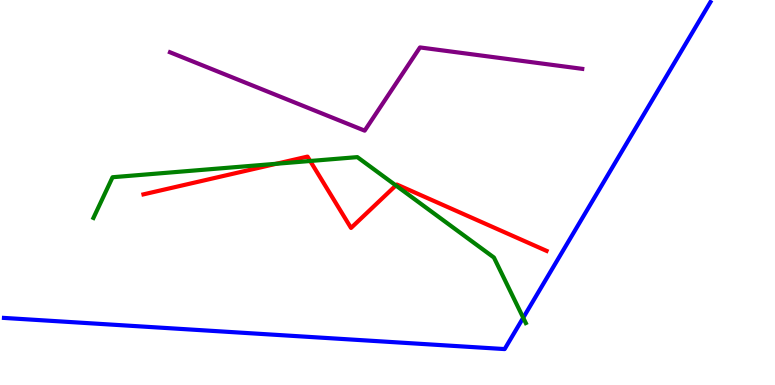[{'lines': ['blue', 'red'], 'intersections': []}, {'lines': ['green', 'red'], 'intersections': [{'x': 3.57, 'y': 5.75}, {'x': 4.0, 'y': 5.82}, {'x': 5.11, 'y': 5.18}]}, {'lines': ['purple', 'red'], 'intersections': []}, {'lines': ['blue', 'green'], 'intersections': [{'x': 6.75, 'y': 1.75}]}, {'lines': ['blue', 'purple'], 'intersections': []}, {'lines': ['green', 'purple'], 'intersections': []}]